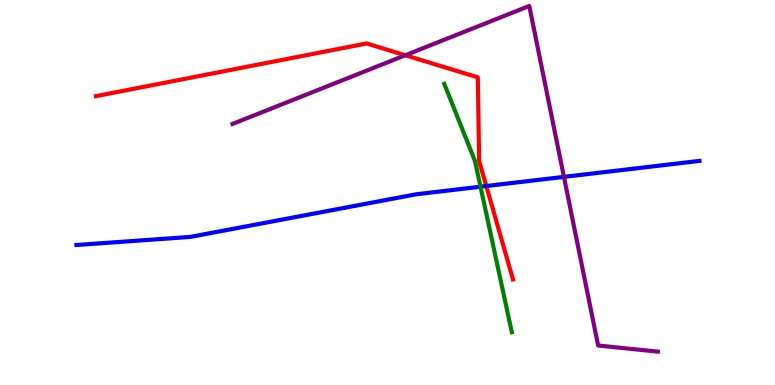[{'lines': ['blue', 'red'], 'intersections': [{'x': 6.27, 'y': 5.17}]}, {'lines': ['green', 'red'], 'intersections': []}, {'lines': ['purple', 'red'], 'intersections': [{'x': 5.23, 'y': 8.56}]}, {'lines': ['blue', 'green'], 'intersections': [{'x': 6.2, 'y': 5.15}]}, {'lines': ['blue', 'purple'], 'intersections': [{'x': 7.28, 'y': 5.41}]}, {'lines': ['green', 'purple'], 'intersections': []}]